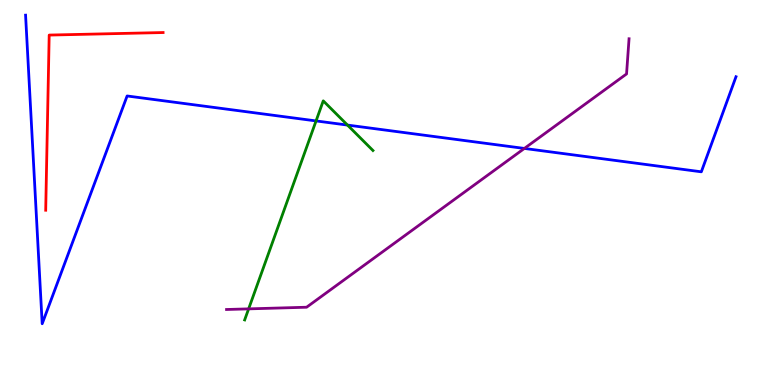[{'lines': ['blue', 'red'], 'intersections': []}, {'lines': ['green', 'red'], 'intersections': []}, {'lines': ['purple', 'red'], 'intersections': []}, {'lines': ['blue', 'green'], 'intersections': [{'x': 4.08, 'y': 6.86}, {'x': 4.48, 'y': 6.75}]}, {'lines': ['blue', 'purple'], 'intersections': [{'x': 6.77, 'y': 6.14}]}, {'lines': ['green', 'purple'], 'intersections': [{'x': 3.21, 'y': 1.98}]}]